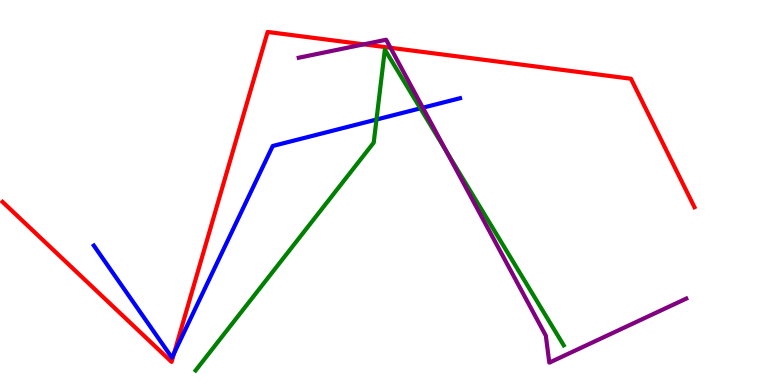[{'lines': ['blue', 'red'], 'intersections': [{'x': 2.25, 'y': 0.828}]}, {'lines': ['green', 'red'], 'intersections': []}, {'lines': ['purple', 'red'], 'intersections': [{'x': 4.69, 'y': 8.85}, {'x': 5.04, 'y': 8.76}]}, {'lines': ['blue', 'green'], 'intersections': [{'x': 4.86, 'y': 6.9}, {'x': 5.42, 'y': 7.19}]}, {'lines': ['blue', 'purple'], 'intersections': [{'x': 5.46, 'y': 7.2}]}, {'lines': ['green', 'purple'], 'intersections': [{'x': 5.76, 'y': 6.06}]}]